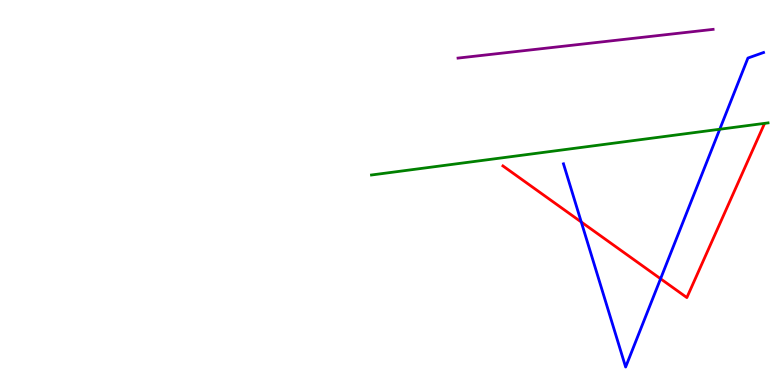[{'lines': ['blue', 'red'], 'intersections': [{'x': 7.5, 'y': 4.23}, {'x': 8.52, 'y': 2.76}]}, {'lines': ['green', 'red'], 'intersections': []}, {'lines': ['purple', 'red'], 'intersections': []}, {'lines': ['blue', 'green'], 'intersections': [{'x': 9.29, 'y': 6.64}]}, {'lines': ['blue', 'purple'], 'intersections': []}, {'lines': ['green', 'purple'], 'intersections': []}]